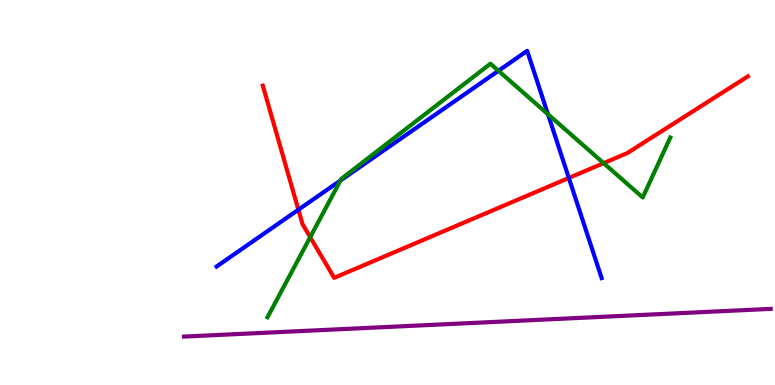[{'lines': ['blue', 'red'], 'intersections': [{'x': 3.85, 'y': 4.55}, {'x': 7.34, 'y': 5.38}]}, {'lines': ['green', 'red'], 'intersections': [{'x': 4.0, 'y': 3.84}, {'x': 7.79, 'y': 5.76}]}, {'lines': ['purple', 'red'], 'intersections': []}, {'lines': ['blue', 'green'], 'intersections': [{'x': 4.39, 'y': 5.31}, {'x': 6.43, 'y': 8.16}, {'x': 7.07, 'y': 7.03}]}, {'lines': ['blue', 'purple'], 'intersections': []}, {'lines': ['green', 'purple'], 'intersections': []}]